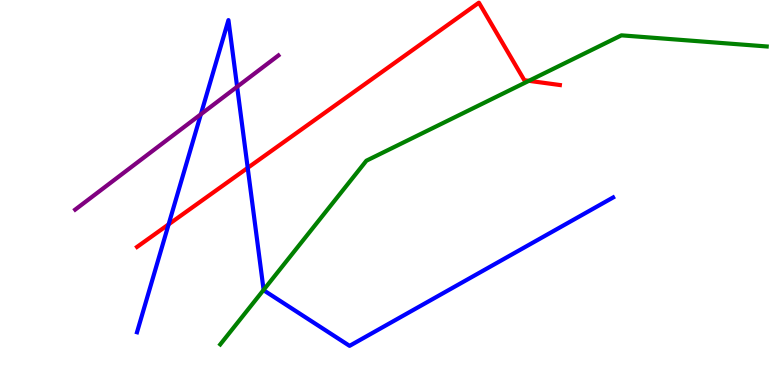[{'lines': ['blue', 'red'], 'intersections': [{'x': 2.18, 'y': 4.17}, {'x': 3.2, 'y': 5.64}]}, {'lines': ['green', 'red'], 'intersections': [{'x': 6.82, 'y': 7.9}]}, {'lines': ['purple', 'red'], 'intersections': []}, {'lines': ['blue', 'green'], 'intersections': [{'x': 3.4, 'y': 2.47}]}, {'lines': ['blue', 'purple'], 'intersections': [{'x': 2.59, 'y': 7.03}, {'x': 3.06, 'y': 7.75}]}, {'lines': ['green', 'purple'], 'intersections': []}]